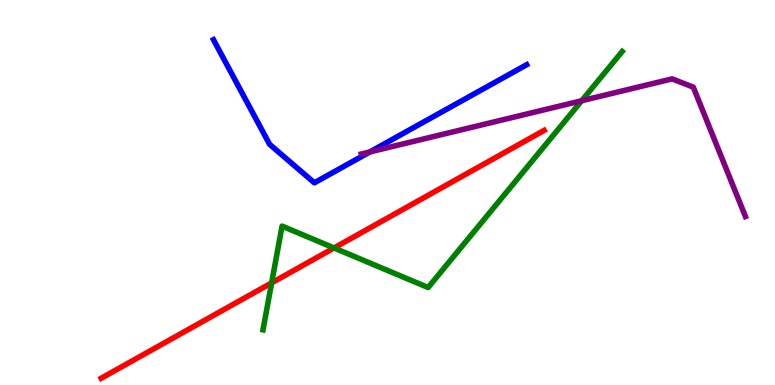[{'lines': ['blue', 'red'], 'intersections': []}, {'lines': ['green', 'red'], 'intersections': [{'x': 3.5, 'y': 2.65}, {'x': 4.31, 'y': 3.56}]}, {'lines': ['purple', 'red'], 'intersections': []}, {'lines': ['blue', 'green'], 'intersections': []}, {'lines': ['blue', 'purple'], 'intersections': [{'x': 4.77, 'y': 6.05}]}, {'lines': ['green', 'purple'], 'intersections': [{'x': 7.51, 'y': 7.38}]}]